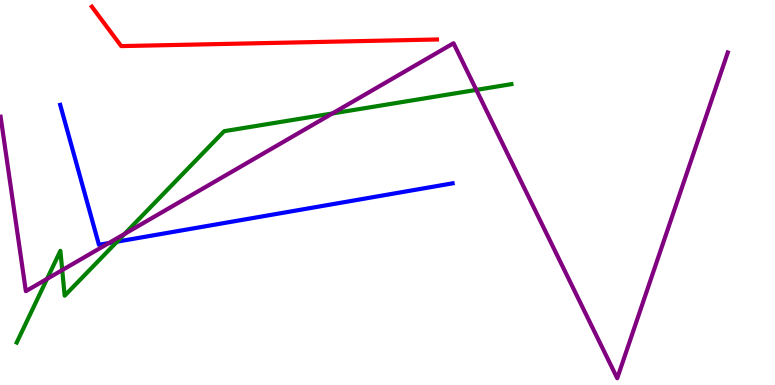[{'lines': ['blue', 'red'], 'intersections': []}, {'lines': ['green', 'red'], 'intersections': []}, {'lines': ['purple', 'red'], 'intersections': []}, {'lines': ['blue', 'green'], 'intersections': [{'x': 1.51, 'y': 3.72}]}, {'lines': ['blue', 'purple'], 'intersections': [{'x': 1.4, 'y': 3.69}]}, {'lines': ['green', 'purple'], 'intersections': [{'x': 0.607, 'y': 2.76}, {'x': 0.803, 'y': 2.98}, {'x': 1.61, 'y': 3.92}, {'x': 4.29, 'y': 7.05}, {'x': 6.15, 'y': 7.67}]}]